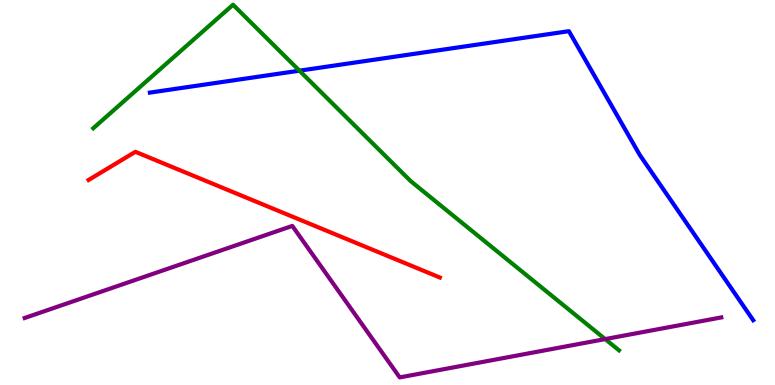[{'lines': ['blue', 'red'], 'intersections': []}, {'lines': ['green', 'red'], 'intersections': []}, {'lines': ['purple', 'red'], 'intersections': []}, {'lines': ['blue', 'green'], 'intersections': [{'x': 3.86, 'y': 8.16}]}, {'lines': ['blue', 'purple'], 'intersections': []}, {'lines': ['green', 'purple'], 'intersections': [{'x': 7.81, 'y': 1.19}]}]